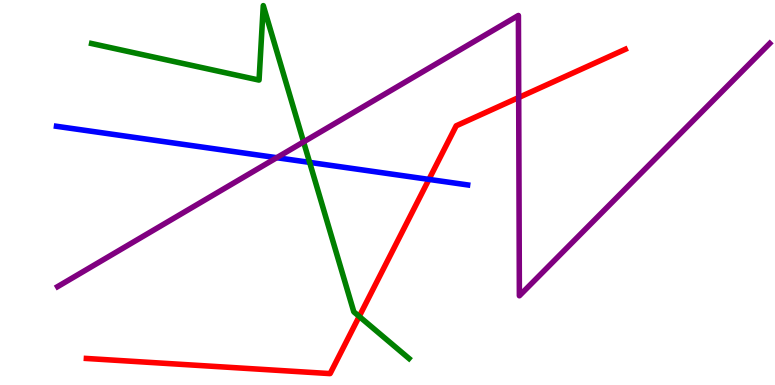[{'lines': ['blue', 'red'], 'intersections': [{'x': 5.53, 'y': 5.34}]}, {'lines': ['green', 'red'], 'intersections': [{'x': 4.63, 'y': 1.78}]}, {'lines': ['purple', 'red'], 'intersections': [{'x': 6.69, 'y': 7.47}]}, {'lines': ['blue', 'green'], 'intersections': [{'x': 4.0, 'y': 5.78}]}, {'lines': ['blue', 'purple'], 'intersections': [{'x': 3.57, 'y': 5.9}]}, {'lines': ['green', 'purple'], 'intersections': [{'x': 3.92, 'y': 6.31}]}]